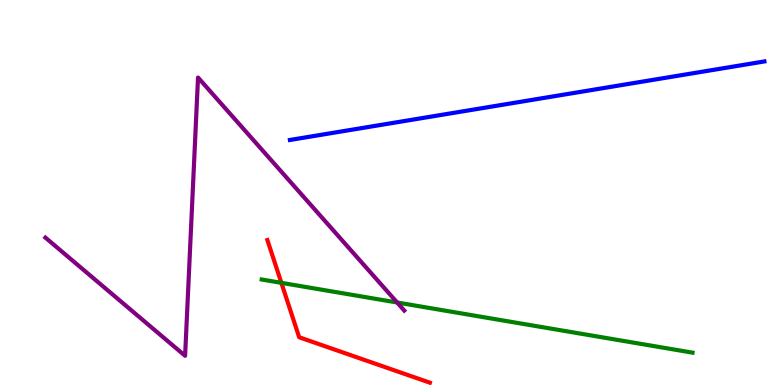[{'lines': ['blue', 'red'], 'intersections': []}, {'lines': ['green', 'red'], 'intersections': [{'x': 3.63, 'y': 2.65}]}, {'lines': ['purple', 'red'], 'intersections': []}, {'lines': ['blue', 'green'], 'intersections': []}, {'lines': ['blue', 'purple'], 'intersections': []}, {'lines': ['green', 'purple'], 'intersections': [{'x': 5.12, 'y': 2.14}]}]